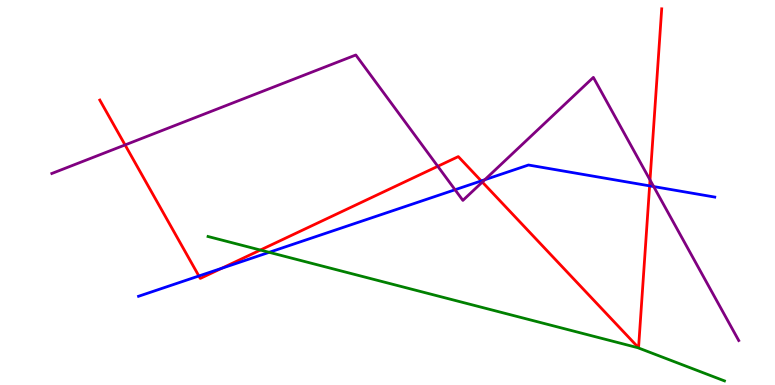[{'lines': ['blue', 'red'], 'intersections': [{'x': 2.57, 'y': 2.83}, {'x': 2.86, 'y': 3.03}, {'x': 6.21, 'y': 5.3}, {'x': 8.38, 'y': 5.17}]}, {'lines': ['green', 'red'], 'intersections': [{'x': 3.36, 'y': 3.51}]}, {'lines': ['purple', 'red'], 'intersections': [{'x': 1.61, 'y': 6.24}, {'x': 5.65, 'y': 5.68}, {'x': 6.22, 'y': 5.27}, {'x': 8.39, 'y': 5.33}]}, {'lines': ['blue', 'green'], 'intersections': [{'x': 3.47, 'y': 3.45}]}, {'lines': ['blue', 'purple'], 'intersections': [{'x': 5.87, 'y': 5.07}, {'x': 6.26, 'y': 5.33}, {'x': 8.43, 'y': 5.15}]}, {'lines': ['green', 'purple'], 'intersections': []}]